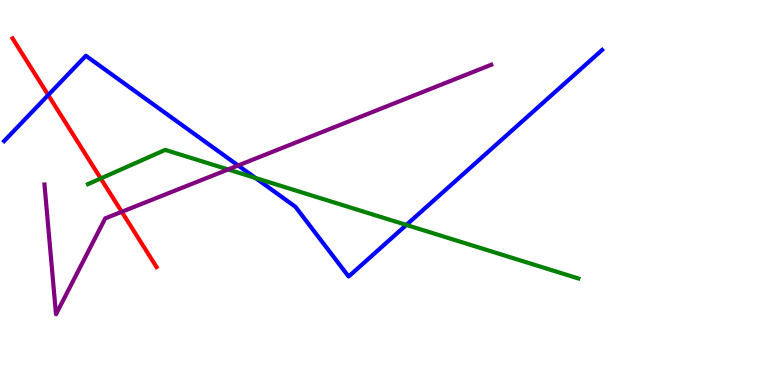[{'lines': ['blue', 'red'], 'intersections': [{'x': 0.622, 'y': 7.53}]}, {'lines': ['green', 'red'], 'intersections': [{'x': 1.3, 'y': 5.36}]}, {'lines': ['purple', 'red'], 'intersections': [{'x': 1.57, 'y': 4.5}]}, {'lines': ['blue', 'green'], 'intersections': [{'x': 3.3, 'y': 5.38}, {'x': 5.24, 'y': 4.16}]}, {'lines': ['blue', 'purple'], 'intersections': [{'x': 3.07, 'y': 5.7}]}, {'lines': ['green', 'purple'], 'intersections': [{'x': 2.94, 'y': 5.6}]}]